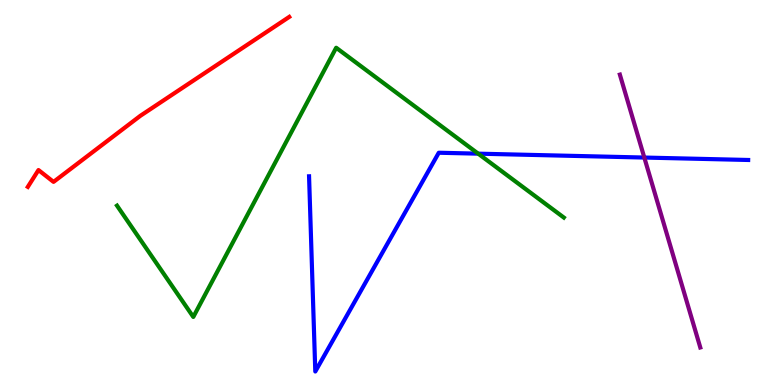[{'lines': ['blue', 'red'], 'intersections': []}, {'lines': ['green', 'red'], 'intersections': []}, {'lines': ['purple', 'red'], 'intersections': []}, {'lines': ['blue', 'green'], 'intersections': [{'x': 6.17, 'y': 6.01}]}, {'lines': ['blue', 'purple'], 'intersections': [{'x': 8.31, 'y': 5.91}]}, {'lines': ['green', 'purple'], 'intersections': []}]